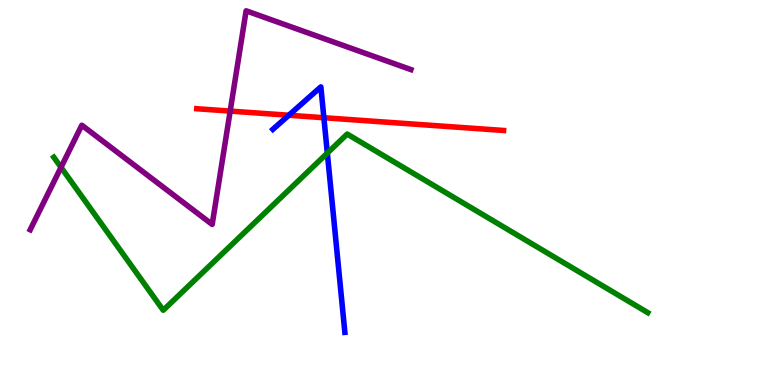[{'lines': ['blue', 'red'], 'intersections': [{'x': 3.73, 'y': 7.01}, {'x': 4.18, 'y': 6.94}]}, {'lines': ['green', 'red'], 'intersections': []}, {'lines': ['purple', 'red'], 'intersections': [{'x': 2.97, 'y': 7.11}]}, {'lines': ['blue', 'green'], 'intersections': [{'x': 4.22, 'y': 6.02}]}, {'lines': ['blue', 'purple'], 'intersections': []}, {'lines': ['green', 'purple'], 'intersections': [{'x': 0.787, 'y': 5.65}]}]